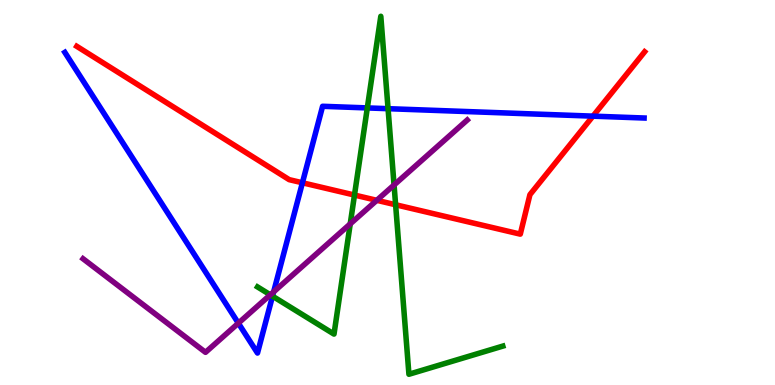[{'lines': ['blue', 'red'], 'intersections': [{'x': 3.9, 'y': 5.25}, {'x': 7.65, 'y': 6.98}]}, {'lines': ['green', 'red'], 'intersections': [{'x': 4.57, 'y': 4.93}, {'x': 5.1, 'y': 4.68}]}, {'lines': ['purple', 'red'], 'intersections': [{'x': 4.86, 'y': 4.8}]}, {'lines': ['blue', 'green'], 'intersections': [{'x': 3.52, 'y': 2.31}, {'x': 4.74, 'y': 7.2}, {'x': 5.01, 'y': 7.18}]}, {'lines': ['blue', 'purple'], 'intersections': [{'x': 3.08, 'y': 1.61}, {'x': 3.53, 'y': 2.42}]}, {'lines': ['green', 'purple'], 'intersections': [{'x': 3.49, 'y': 2.34}, {'x': 4.52, 'y': 4.19}, {'x': 5.08, 'y': 5.2}]}]